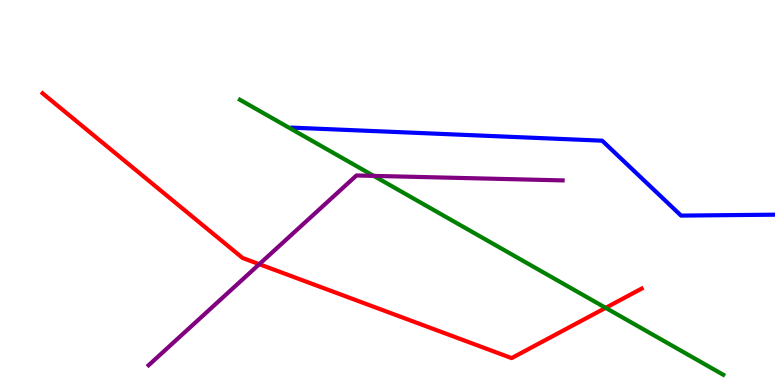[{'lines': ['blue', 'red'], 'intersections': []}, {'lines': ['green', 'red'], 'intersections': [{'x': 7.81, 'y': 2.0}]}, {'lines': ['purple', 'red'], 'intersections': [{'x': 3.35, 'y': 3.14}]}, {'lines': ['blue', 'green'], 'intersections': []}, {'lines': ['blue', 'purple'], 'intersections': []}, {'lines': ['green', 'purple'], 'intersections': [{'x': 4.82, 'y': 5.43}]}]